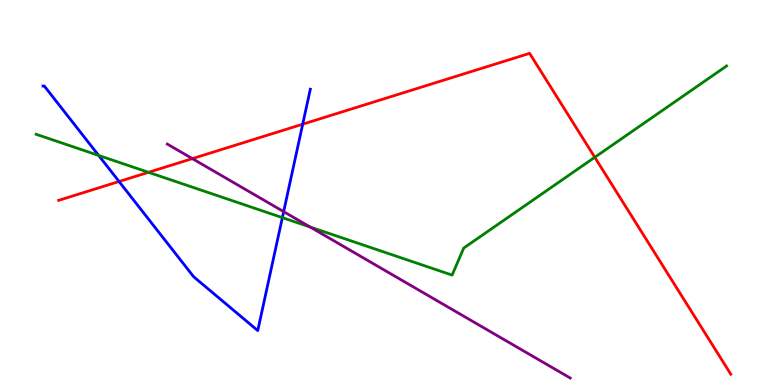[{'lines': ['blue', 'red'], 'intersections': [{'x': 1.54, 'y': 5.29}, {'x': 3.91, 'y': 6.77}]}, {'lines': ['green', 'red'], 'intersections': [{'x': 1.92, 'y': 5.52}, {'x': 7.67, 'y': 5.91}]}, {'lines': ['purple', 'red'], 'intersections': [{'x': 2.48, 'y': 5.88}]}, {'lines': ['blue', 'green'], 'intersections': [{'x': 1.27, 'y': 5.96}, {'x': 3.64, 'y': 4.35}]}, {'lines': ['blue', 'purple'], 'intersections': [{'x': 3.66, 'y': 4.5}]}, {'lines': ['green', 'purple'], 'intersections': [{'x': 4.0, 'y': 4.1}]}]